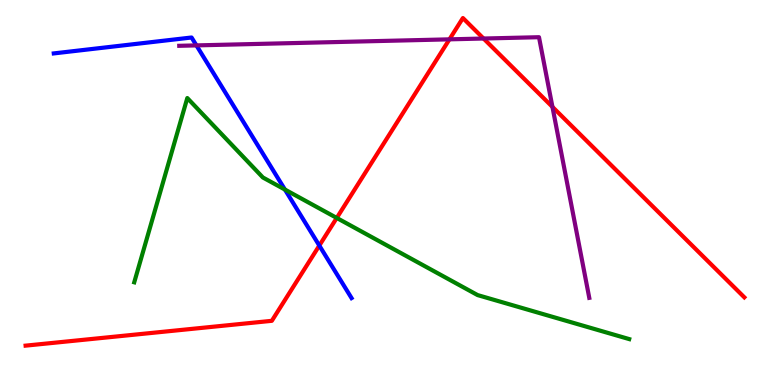[{'lines': ['blue', 'red'], 'intersections': [{'x': 4.12, 'y': 3.62}]}, {'lines': ['green', 'red'], 'intersections': [{'x': 4.35, 'y': 4.34}]}, {'lines': ['purple', 'red'], 'intersections': [{'x': 5.8, 'y': 8.98}, {'x': 6.24, 'y': 9.0}, {'x': 7.13, 'y': 7.22}]}, {'lines': ['blue', 'green'], 'intersections': [{'x': 3.68, 'y': 5.08}]}, {'lines': ['blue', 'purple'], 'intersections': [{'x': 2.53, 'y': 8.82}]}, {'lines': ['green', 'purple'], 'intersections': []}]